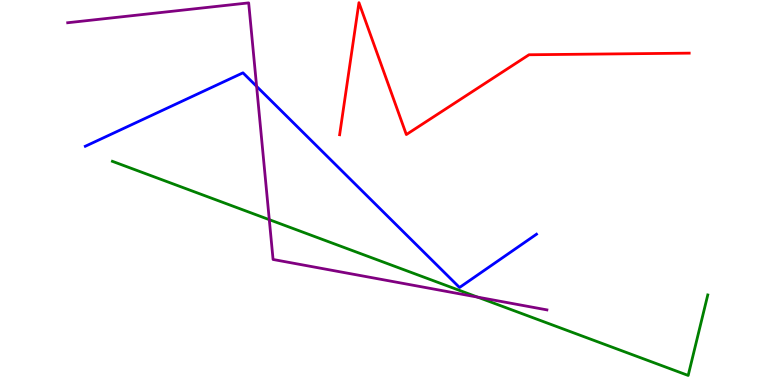[{'lines': ['blue', 'red'], 'intersections': []}, {'lines': ['green', 'red'], 'intersections': []}, {'lines': ['purple', 'red'], 'intersections': []}, {'lines': ['blue', 'green'], 'intersections': []}, {'lines': ['blue', 'purple'], 'intersections': [{'x': 3.31, 'y': 7.76}]}, {'lines': ['green', 'purple'], 'intersections': [{'x': 3.47, 'y': 4.29}, {'x': 6.16, 'y': 2.28}]}]